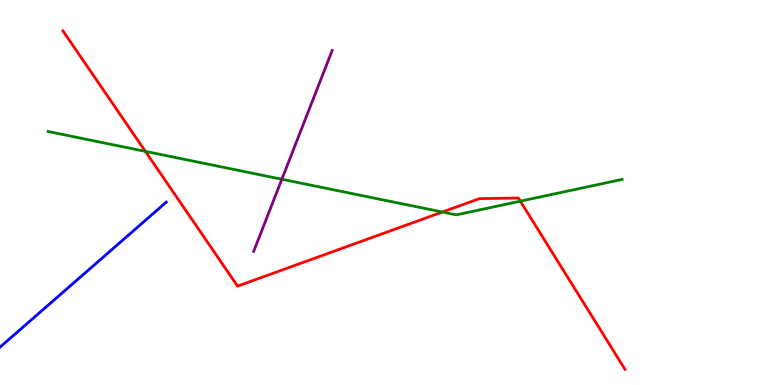[{'lines': ['blue', 'red'], 'intersections': []}, {'lines': ['green', 'red'], 'intersections': [{'x': 1.88, 'y': 6.07}, {'x': 5.71, 'y': 4.49}, {'x': 6.71, 'y': 4.77}]}, {'lines': ['purple', 'red'], 'intersections': []}, {'lines': ['blue', 'green'], 'intersections': []}, {'lines': ['blue', 'purple'], 'intersections': []}, {'lines': ['green', 'purple'], 'intersections': [{'x': 3.64, 'y': 5.34}]}]